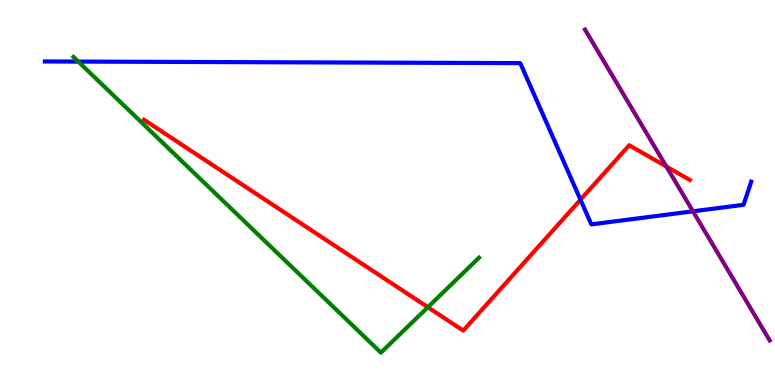[{'lines': ['blue', 'red'], 'intersections': [{'x': 7.49, 'y': 4.81}]}, {'lines': ['green', 'red'], 'intersections': [{'x': 5.52, 'y': 2.02}]}, {'lines': ['purple', 'red'], 'intersections': [{'x': 8.6, 'y': 5.68}]}, {'lines': ['blue', 'green'], 'intersections': [{'x': 1.01, 'y': 8.4}]}, {'lines': ['blue', 'purple'], 'intersections': [{'x': 8.94, 'y': 4.51}]}, {'lines': ['green', 'purple'], 'intersections': []}]